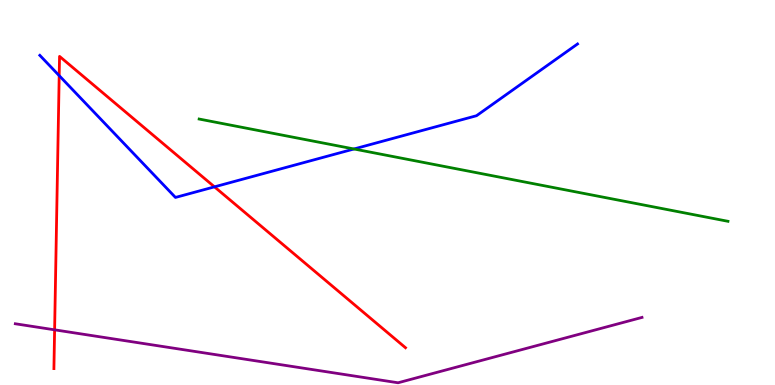[{'lines': ['blue', 'red'], 'intersections': [{'x': 0.764, 'y': 8.04}, {'x': 2.77, 'y': 5.15}]}, {'lines': ['green', 'red'], 'intersections': []}, {'lines': ['purple', 'red'], 'intersections': [{'x': 0.705, 'y': 1.43}]}, {'lines': ['blue', 'green'], 'intersections': [{'x': 4.57, 'y': 6.13}]}, {'lines': ['blue', 'purple'], 'intersections': []}, {'lines': ['green', 'purple'], 'intersections': []}]